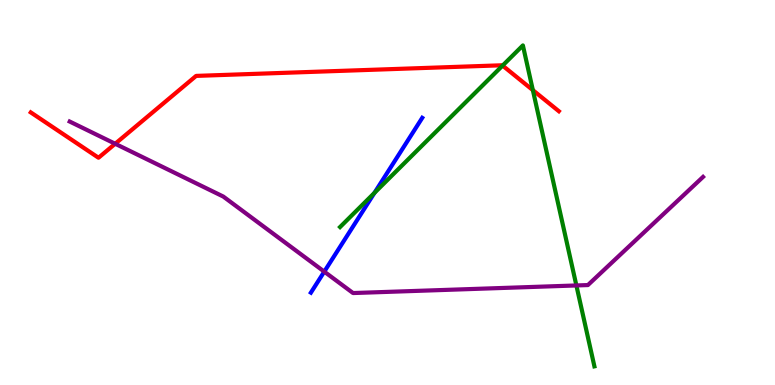[{'lines': ['blue', 'red'], 'intersections': []}, {'lines': ['green', 'red'], 'intersections': [{'x': 6.48, 'y': 8.3}, {'x': 6.88, 'y': 7.66}]}, {'lines': ['purple', 'red'], 'intersections': [{'x': 1.49, 'y': 6.27}]}, {'lines': ['blue', 'green'], 'intersections': [{'x': 4.83, 'y': 4.99}]}, {'lines': ['blue', 'purple'], 'intersections': [{'x': 4.18, 'y': 2.94}]}, {'lines': ['green', 'purple'], 'intersections': [{'x': 7.44, 'y': 2.59}]}]